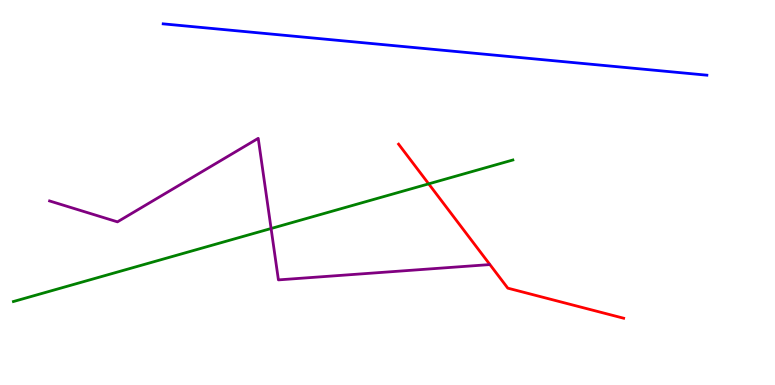[{'lines': ['blue', 'red'], 'intersections': []}, {'lines': ['green', 'red'], 'intersections': [{'x': 5.53, 'y': 5.22}]}, {'lines': ['purple', 'red'], 'intersections': []}, {'lines': ['blue', 'green'], 'intersections': []}, {'lines': ['blue', 'purple'], 'intersections': []}, {'lines': ['green', 'purple'], 'intersections': [{'x': 3.5, 'y': 4.06}]}]